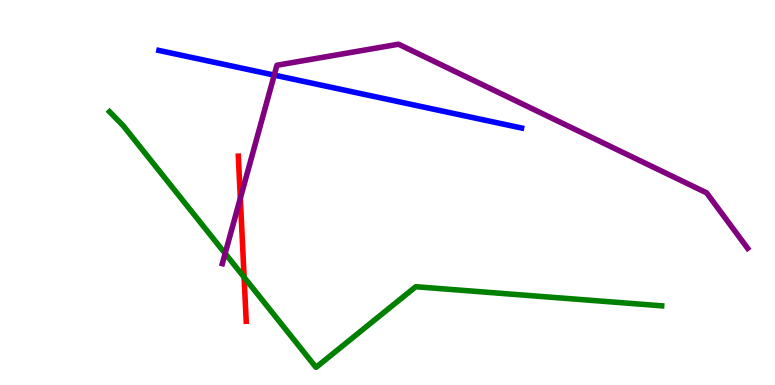[{'lines': ['blue', 'red'], 'intersections': []}, {'lines': ['green', 'red'], 'intersections': [{'x': 3.15, 'y': 2.8}]}, {'lines': ['purple', 'red'], 'intersections': [{'x': 3.1, 'y': 4.85}]}, {'lines': ['blue', 'green'], 'intersections': []}, {'lines': ['blue', 'purple'], 'intersections': [{'x': 3.54, 'y': 8.05}]}, {'lines': ['green', 'purple'], 'intersections': [{'x': 2.9, 'y': 3.42}]}]